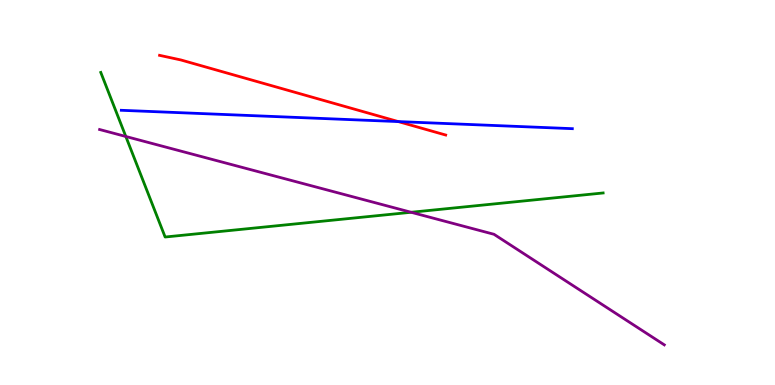[{'lines': ['blue', 'red'], 'intersections': [{'x': 5.14, 'y': 6.84}]}, {'lines': ['green', 'red'], 'intersections': []}, {'lines': ['purple', 'red'], 'intersections': []}, {'lines': ['blue', 'green'], 'intersections': []}, {'lines': ['blue', 'purple'], 'intersections': []}, {'lines': ['green', 'purple'], 'intersections': [{'x': 1.62, 'y': 6.46}, {'x': 5.3, 'y': 4.49}]}]